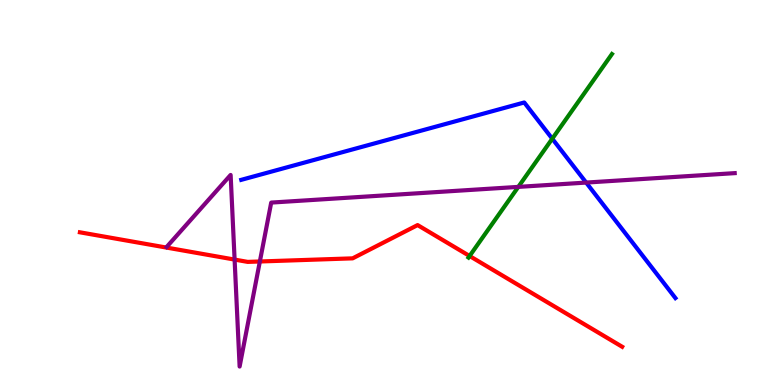[{'lines': ['blue', 'red'], 'intersections': []}, {'lines': ['green', 'red'], 'intersections': [{'x': 6.06, 'y': 3.35}]}, {'lines': ['purple', 'red'], 'intersections': [{'x': 3.03, 'y': 3.26}, {'x': 3.35, 'y': 3.21}]}, {'lines': ['blue', 'green'], 'intersections': [{'x': 7.13, 'y': 6.4}]}, {'lines': ['blue', 'purple'], 'intersections': [{'x': 7.56, 'y': 5.26}]}, {'lines': ['green', 'purple'], 'intersections': [{'x': 6.69, 'y': 5.15}]}]